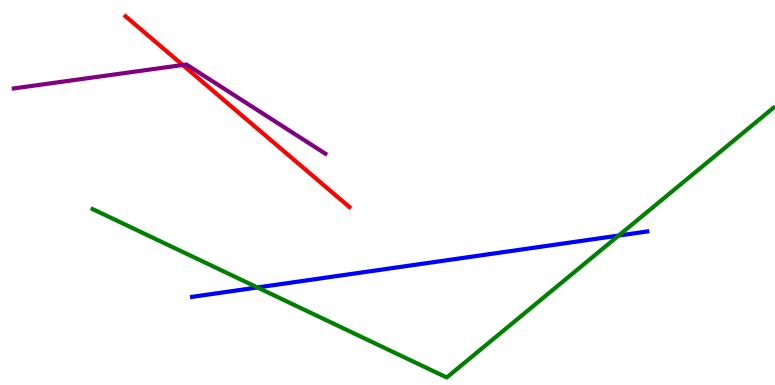[{'lines': ['blue', 'red'], 'intersections': []}, {'lines': ['green', 'red'], 'intersections': []}, {'lines': ['purple', 'red'], 'intersections': [{'x': 2.36, 'y': 8.31}]}, {'lines': ['blue', 'green'], 'intersections': [{'x': 3.32, 'y': 2.53}, {'x': 7.98, 'y': 3.88}]}, {'lines': ['blue', 'purple'], 'intersections': []}, {'lines': ['green', 'purple'], 'intersections': []}]